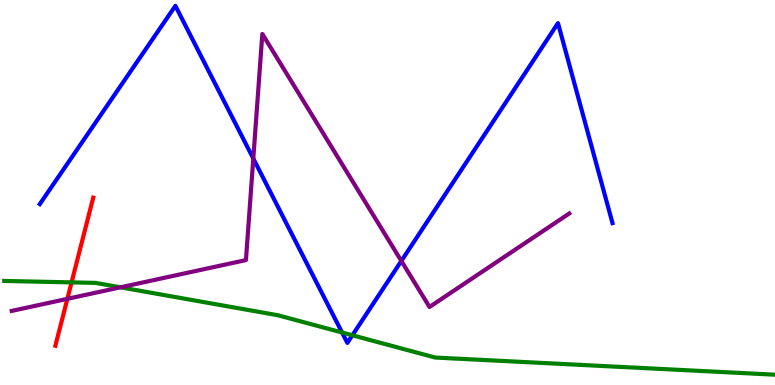[{'lines': ['blue', 'red'], 'intersections': []}, {'lines': ['green', 'red'], 'intersections': [{'x': 0.924, 'y': 2.67}]}, {'lines': ['purple', 'red'], 'intersections': [{'x': 0.869, 'y': 2.24}]}, {'lines': ['blue', 'green'], 'intersections': [{'x': 4.41, 'y': 1.36}, {'x': 4.55, 'y': 1.29}]}, {'lines': ['blue', 'purple'], 'intersections': [{'x': 3.27, 'y': 5.88}, {'x': 5.18, 'y': 3.22}]}, {'lines': ['green', 'purple'], 'intersections': [{'x': 1.55, 'y': 2.54}]}]